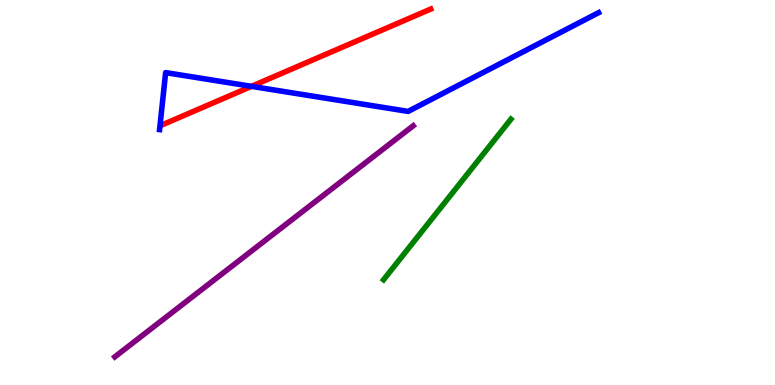[{'lines': ['blue', 'red'], 'intersections': [{'x': 3.25, 'y': 7.76}]}, {'lines': ['green', 'red'], 'intersections': []}, {'lines': ['purple', 'red'], 'intersections': []}, {'lines': ['blue', 'green'], 'intersections': []}, {'lines': ['blue', 'purple'], 'intersections': []}, {'lines': ['green', 'purple'], 'intersections': []}]